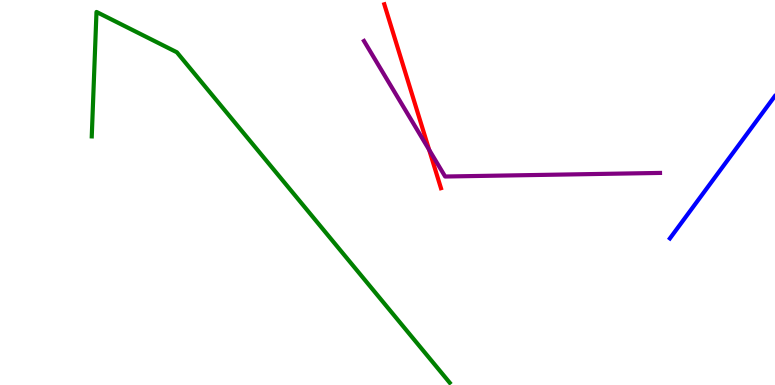[{'lines': ['blue', 'red'], 'intersections': []}, {'lines': ['green', 'red'], 'intersections': []}, {'lines': ['purple', 'red'], 'intersections': [{'x': 5.54, 'y': 6.11}]}, {'lines': ['blue', 'green'], 'intersections': []}, {'lines': ['blue', 'purple'], 'intersections': []}, {'lines': ['green', 'purple'], 'intersections': []}]